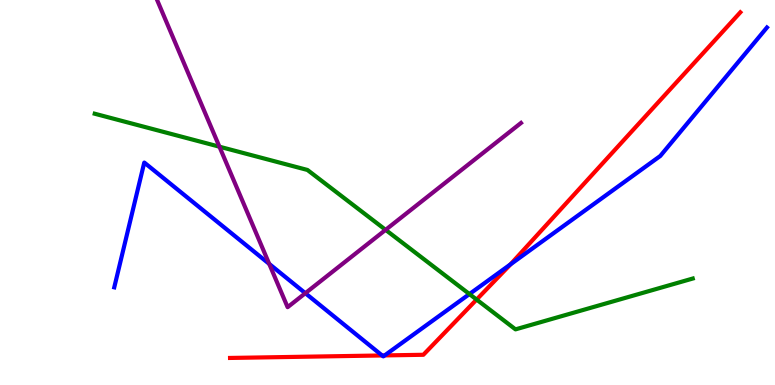[{'lines': ['blue', 'red'], 'intersections': [{'x': 4.93, 'y': 0.767}, {'x': 4.96, 'y': 0.768}, {'x': 6.59, 'y': 3.13}]}, {'lines': ['green', 'red'], 'intersections': [{'x': 6.15, 'y': 2.22}]}, {'lines': ['purple', 'red'], 'intersections': []}, {'lines': ['blue', 'green'], 'intersections': [{'x': 6.06, 'y': 2.36}]}, {'lines': ['blue', 'purple'], 'intersections': [{'x': 3.47, 'y': 3.15}, {'x': 3.94, 'y': 2.38}]}, {'lines': ['green', 'purple'], 'intersections': [{'x': 2.83, 'y': 6.19}, {'x': 4.98, 'y': 4.03}]}]